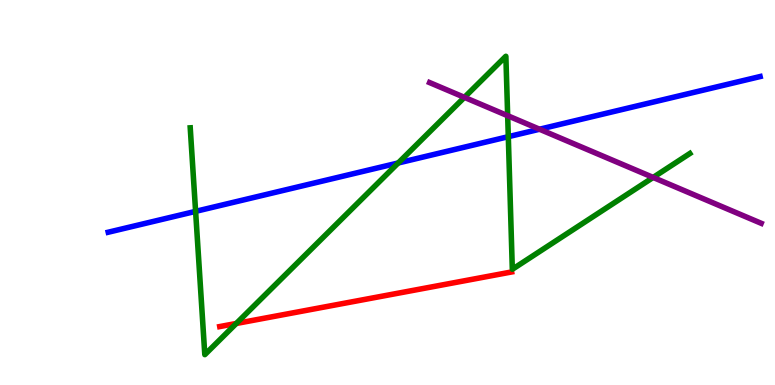[{'lines': ['blue', 'red'], 'intersections': []}, {'lines': ['green', 'red'], 'intersections': [{'x': 3.05, 'y': 1.6}]}, {'lines': ['purple', 'red'], 'intersections': []}, {'lines': ['blue', 'green'], 'intersections': [{'x': 2.52, 'y': 4.51}, {'x': 5.14, 'y': 5.77}, {'x': 6.56, 'y': 6.45}]}, {'lines': ['blue', 'purple'], 'intersections': [{'x': 6.96, 'y': 6.64}]}, {'lines': ['green', 'purple'], 'intersections': [{'x': 5.99, 'y': 7.47}, {'x': 6.55, 'y': 6.99}, {'x': 8.43, 'y': 5.39}]}]